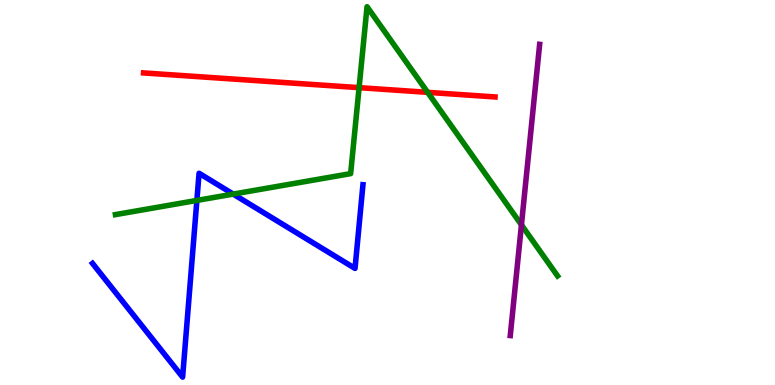[{'lines': ['blue', 'red'], 'intersections': []}, {'lines': ['green', 'red'], 'intersections': [{'x': 4.63, 'y': 7.72}, {'x': 5.52, 'y': 7.6}]}, {'lines': ['purple', 'red'], 'intersections': []}, {'lines': ['blue', 'green'], 'intersections': [{'x': 2.54, 'y': 4.79}, {'x': 3.01, 'y': 4.96}]}, {'lines': ['blue', 'purple'], 'intersections': []}, {'lines': ['green', 'purple'], 'intersections': [{'x': 6.73, 'y': 4.16}]}]